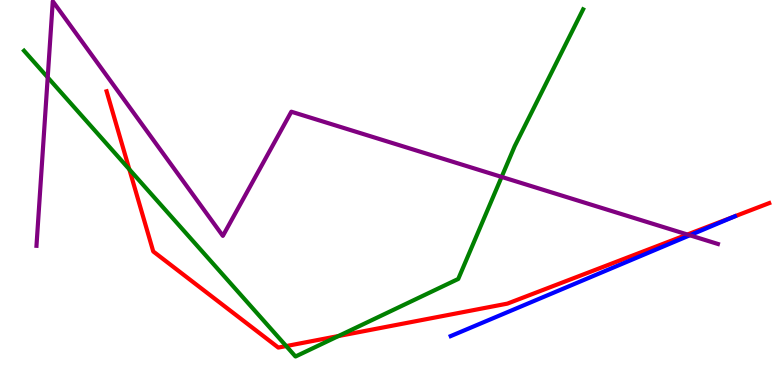[{'lines': ['blue', 'red'], 'intersections': []}, {'lines': ['green', 'red'], 'intersections': [{'x': 1.67, 'y': 5.6}, {'x': 3.69, 'y': 1.01}, {'x': 4.37, 'y': 1.27}]}, {'lines': ['purple', 'red'], 'intersections': [{'x': 8.87, 'y': 3.91}]}, {'lines': ['blue', 'green'], 'intersections': []}, {'lines': ['blue', 'purple'], 'intersections': [{'x': 8.9, 'y': 3.89}]}, {'lines': ['green', 'purple'], 'intersections': [{'x': 0.616, 'y': 7.99}, {'x': 6.47, 'y': 5.4}]}]